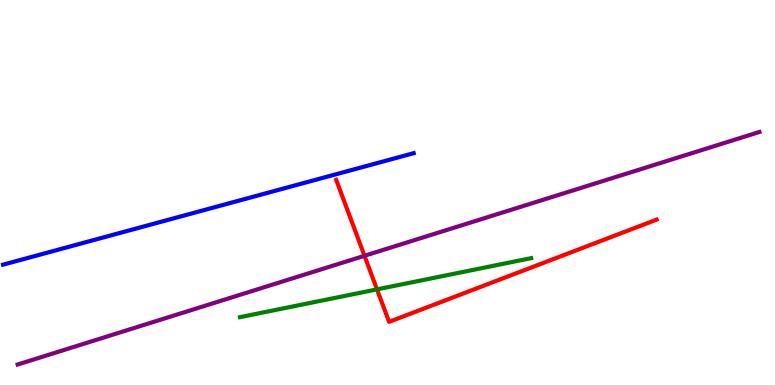[{'lines': ['blue', 'red'], 'intersections': []}, {'lines': ['green', 'red'], 'intersections': [{'x': 4.86, 'y': 2.48}]}, {'lines': ['purple', 'red'], 'intersections': [{'x': 4.7, 'y': 3.36}]}, {'lines': ['blue', 'green'], 'intersections': []}, {'lines': ['blue', 'purple'], 'intersections': []}, {'lines': ['green', 'purple'], 'intersections': []}]